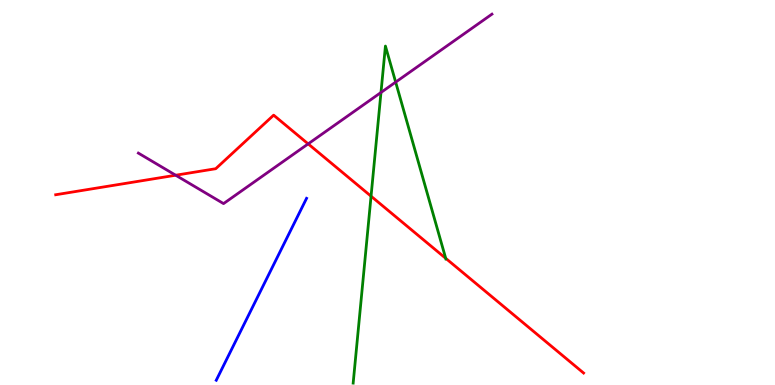[{'lines': ['blue', 'red'], 'intersections': []}, {'lines': ['green', 'red'], 'intersections': [{'x': 4.79, 'y': 4.9}, {'x': 5.75, 'y': 3.29}]}, {'lines': ['purple', 'red'], 'intersections': [{'x': 2.27, 'y': 5.45}, {'x': 3.98, 'y': 6.26}]}, {'lines': ['blue', 'green'], 'intersections': []}, {'lines': ['blue', 'purple'], 'intersections': []}, {'lines': ['green', 'purple'], 'intersections': [{'x': 4.92, 'y': 7.6}, {'x': 5.11, 'y': 7.87}]}]